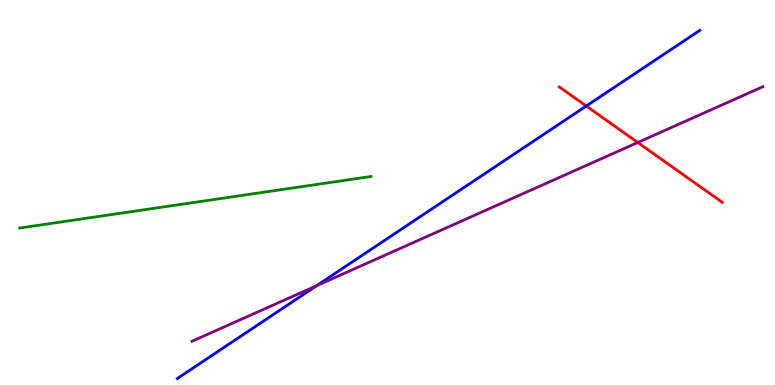[{'lines': ['blue', 'red'], 'intersections': [{'x': 7.56, 'y': 7.25}]}, {'lines': ['green', 'red'], 'intersections': []}, {'lines': ['purple', 'red'], 'intersections': [{'x': 8.23, 'y': 6.3}]}, {'lines': ['blue', 'green'], 'intersections': []}, {'lines': ['blue', 'purple'], 'intersections': [{'x': 4.08, 'y': 2.58}]}, {'lines': ['green', 'purple'], 'intersections': []}]